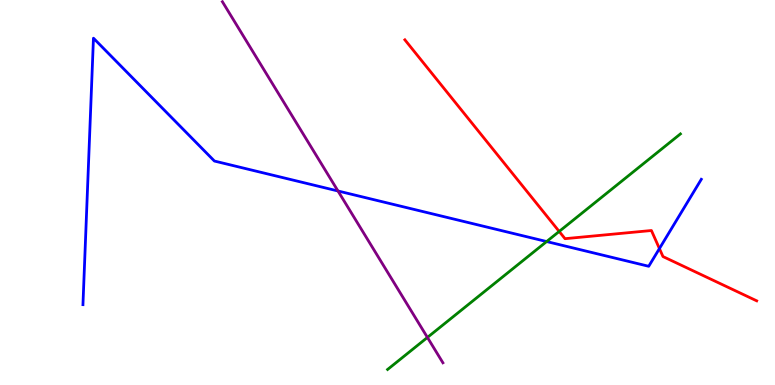[{'lines': ['blue', 'red'], 'intersections': [{'x': 8.51, 'y': 3.54}]}, {'lines': ['green', 'red'], 'intersections': [{'x': 7.22, 'y': 3.99}]}, {'lines': ['purple', 'red'], 'intersections': []}, {'lines': ['blue', 'green'], 'intersections': [{'x': 7.05, 'y': 3.73}]}, {'lines': ['blue', 'purple'], 'intersections': [{'x': 4.36, 'y': 5.04}]}, {'lines': ['green', 'purple'], 'intersections': [{'x': 5.52, 'y': 1.24}]}]